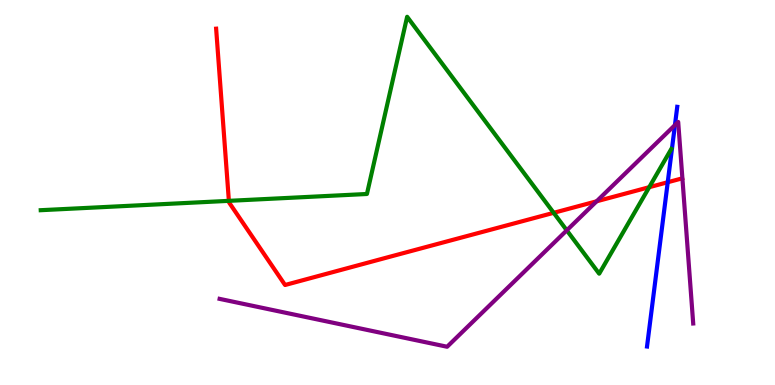[{'lines': ['blue', 'red'], 'intersections': [{'x': 8.62, 'y': 5.27}]}, {'lines': ['green', 'red'], 'intersections': [{'x': 2.95, 'y': 4.78}, {'x': 7.14, 'y': 4.47}, {'x': 8.38, 'y': 5.14}]}, {'lines': ['purple', 'red'], 'intersections': [{'x': 7.7, 'y': 4.77}]}, {'lines': ['blue', 'green'], 'intersections': []}, {'lines': ['blue', 'purple'], 'intersections': [{'x': 8.71, 'y': 6.75}]}, {'lines': ['green', 'purple'], 'intersections': [{'x': 7.31, 'y': 4.02}]}]